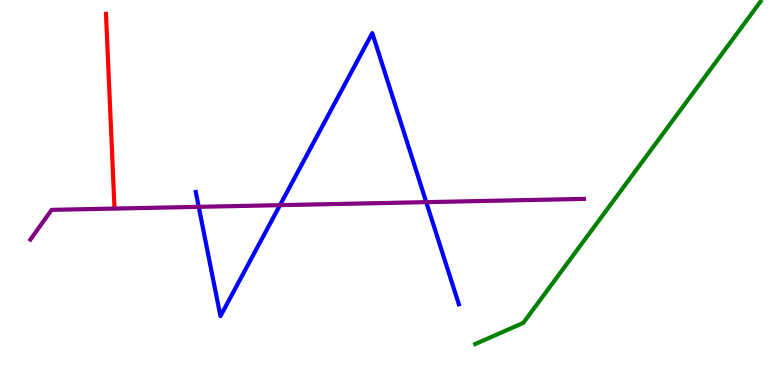[{'lines': ['blue', 'red'], 'intersections': []}, {'lines': ['green', 'red'], 'intersections': []}, {'lines': ['purple', 'red'], 'intersections': []}, {'lines': ['blue', 'green'], 'intersections': []}, {'lines': ['blue', 'purple'], 'intersections': [{'x': 2.56, 'y': 4.63}, {'x': 3.61, 'y': 4.67}, {'x': 5.5, 'y': 4.75}]}, {'lines': ['green', 'purple'], 'intersections': []}]